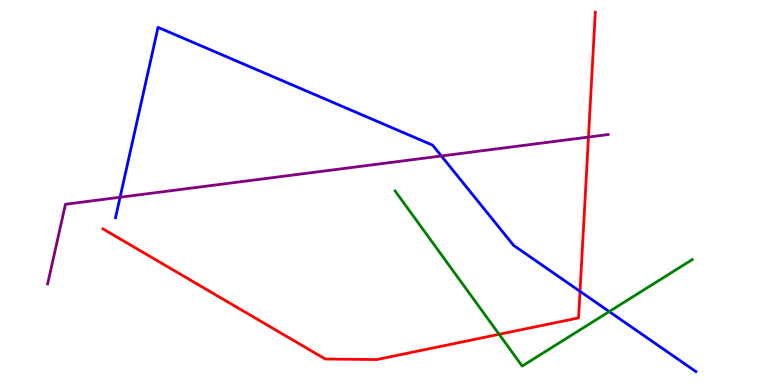[{'lines': ['blue', 'red'], 'intersections': [{'x': 7.48, 'y': 2.43}]}, {'lines': ['green', 'red'], 'intersections': [{'x': 6.44, 'y': 1.32}]}, {'lines': ['purple', 'red'], 'intersections': [{'x': 7.59, 'y': 6.44}]}, {'lines': ['blue', 'green'], 'intersections': [{'x': 7.86, 'y': 1.91}]}, {'lines': ['blue', 'purple'], 'intersections': [{'x': 1.55, 'y': 4.88}, {'x': 5.7, 'y': 5.95}]}, {'lines': ['green', 'purple'], 'intersections': []}]